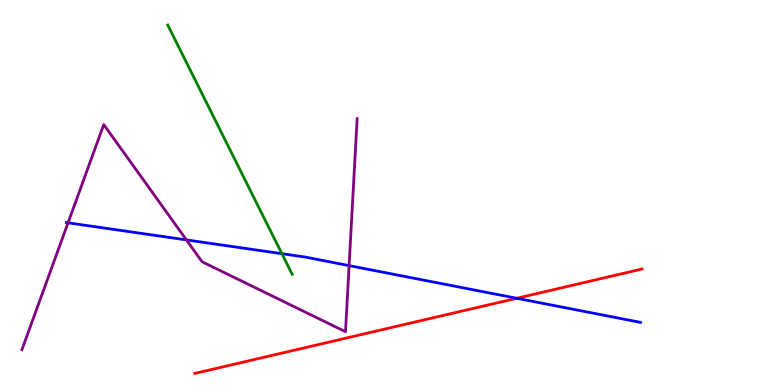[{'lines': ['blue', 'red'], 'intersections': [{'x': 6.67, 'y': 2.25}]}, {'lines': ['green', 'red'], 'intersections': []}, {'lines': ['purple', 'red'], 'intersections': []}, {'lines': ['blue', 'green'], 'intersections': [{'x': 3.64, 'y': 3.41}]}, {'lines': ['blue', 'purple'], 'intersections': [{'x': 0.878, 'y': 4.21}, {'x': 2.41, 'y': 3.77}, {'x': 4.5, 'y': 3.1}]}, {'lines': ['green', 'purple'], 'intersections': []}]